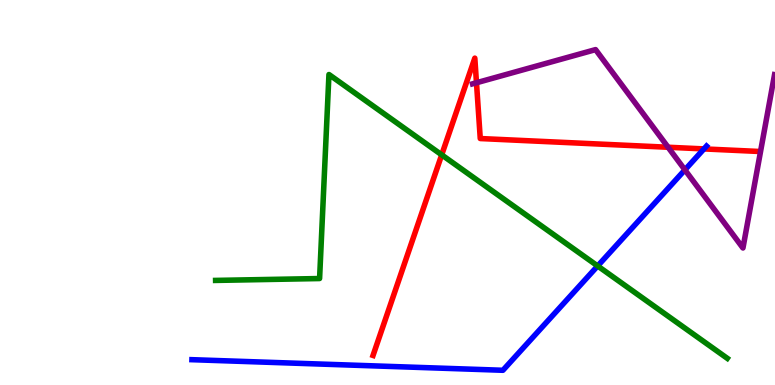[{'lines': ['blue', 'red'], 'intersections': [{'x': 9.08, 'y': 6.13}]}, {'lines': ['green', 'red'], 'intersections': [{'x': 5.7, 'y': 5.98}]}, {'lines': ['purple', 'red'], 'intersections': [{'x': 6.15, 'y': 7.85}, {'x': 8.62, 'y': 6.18}]}, {'lines': ['blue', 'green'], 'intersections': [{'x': 7.71, 'y': 3.09}]}, {'lines': ['blue', 'purple'], 'intersections': [{'x': 8.84, 'y': 5.59}]}, {'lines': ['green', 'purple'], 'intersections': []}]